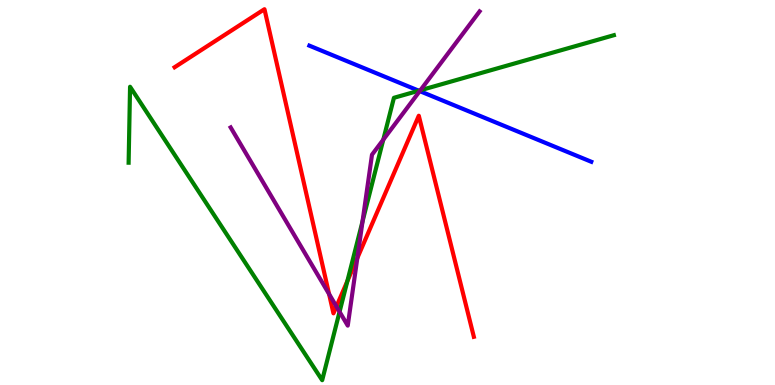[{'lines': ['blue', 'red'], 'intersections': []}, {'lines': ['green', 'red'], 'intersections': [{'x': 4.48, 'y': 2.7}]}, {'lines': ['purple', 'red'], 'intersections': [{'x': 4.25, 'y': 2.36}, {'x': 4.34, 'y': 2.04}, {'x': 4.61, 'y': 3.3}]}, {'lines': ['blue', 'green'], 'intersections': [{'x': 5.4, 'y': 7.64}]}, {'lines': ['blue', 'purple'], 'intersections': [{'x': 5.42, 'y': 7.63}]}, {'lines': ['green', 'purple'], 'intersections': [{'x': 4.38, 'y': 1.9}, {'x': 4.68, 'y': 4.25}, {'x': 4.95, 'y': 6.37}, {'x': 5.42, 'y': 7.66}]}]